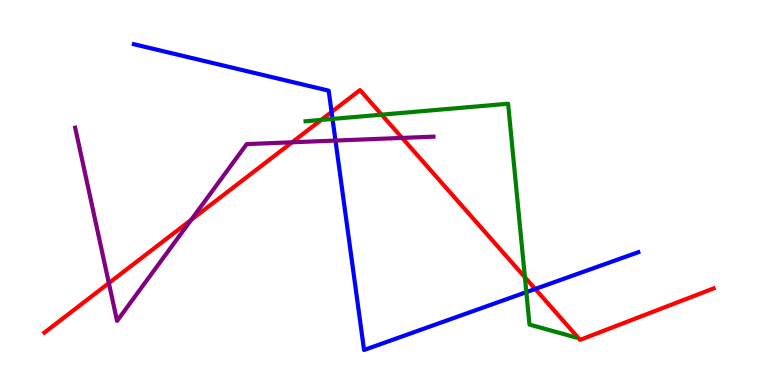[{'lines': ['blue', 'red'], 'intersections': [{'x': 4.28, 'y': 7.09}, {'x': 6.91, 'y': 2.49}]}, {'lines': ['green', 'red'], 'intersections': [{'x': 4.15, 'y': 6.89}, {'x': 4.92, 'y': 7.02}, {'x': 6.77, 'y': 2.8}]}, {'lines': ['purple', 'red'], 'intersections': [{'x': 1.4, 'y': 2.65}, {'x': 2.47, 'y': 4.29}, {'x': 3.77, 'y': 6.3}, {'x': 5.19, 'y': 6.42}]}, {'lines': ['blue', 'green'], 'intersections': [{'x': 4.29, 'y': 6.91}, {'x': 6.79, 'y': 2.41}]}, {'lines': ['blue', 'purple'], 'intersections': [{'x': 4.33, 'y': 6.35}]}, {'lines': ['green', 'purple'], 'intersections': []}]